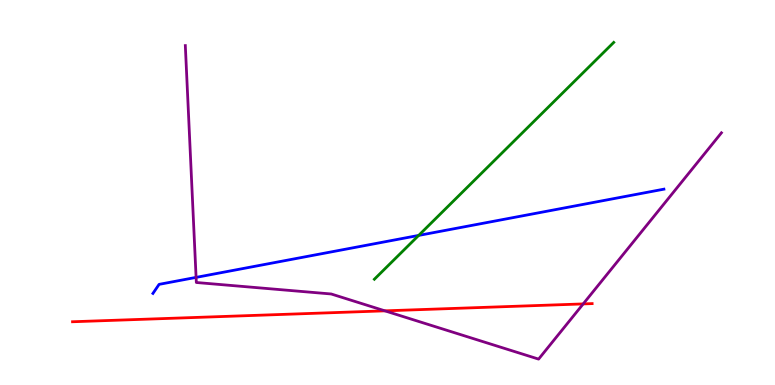[{'lines': ['blue', 'red'], 'intersections': []}, {'lines': ['green', 'red'], 'intersections': []}, {'lines': ['purple', 'red'], 'intersections': [{'x': 4.97, 'y': 1.93}, {'x': 7.53, 'y': 2.11}]}, {'lines': ['blue', 'green'], 'intersections': [{'x': 5.4, 'y': 3.89}]}, {'lines': ['blue', 'purple'], 'intersections': [{'x': 2.53, 'y': 2.8}]}, {'lines': ['green', 'purple'], 'intersections': []}]